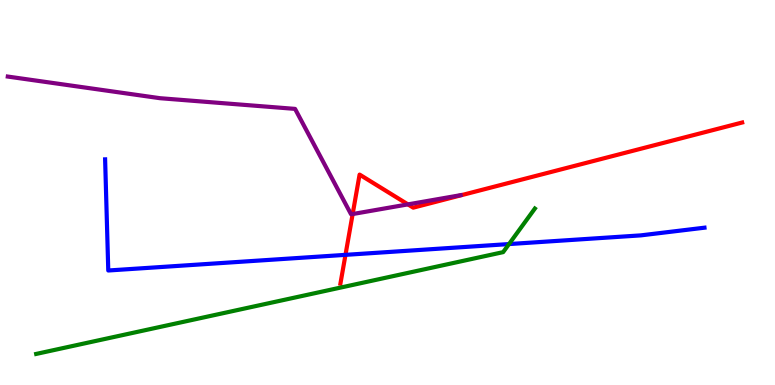[{'lines': ['blue', 'red'], 'intersections': [{'x': 4.46, 'y': 3.38}]}, {'lines': ['green', 'red'], 'intersections': []}, {'lines': ['purple', 'red'], 'intersections': [{'x': 4.55, 'y': 4.44}, {'x': 5.26, 'y': 4.69}]}, {'lines': ['blue', 'green'], 'intersections': [{'x': 6.57, 'y': 3.66}]}, {'lines': ['blue', 'purple'], 'intersections': []}, {'lines': ['green', 'purple'], 'intersections': []}]